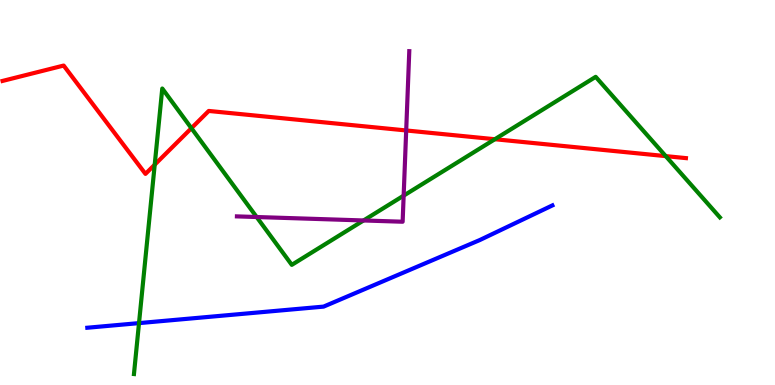[{'lines': ['blue', 'red'], 'intersections': []}, {'lines': ['green', 'red'], 'intersections': [{'x': 2.0, 'y': 5.72}, {'x': 2.47, 'y': 6.67}, {'x': 6.39, 'y': 6.38}, {'x': 8.59, 'y': 5.94}]}, {'lines': ['purple', 'red'], 'intersections': [{'x': 5.24, 'y': 6.61}]}, {'lines': ['blue', 'green'], 'intersections': [{'x': 1.79, 'y': 1.61}]}, {'lines': ['blue', 'purple'], 'intersections': []}, {'lines': ['green', 'purple'], 'intersections': [{'x': 3.31, 'y': 4.36}, {'x': 4.69, 'y': 4.27}, {'x': 5.21, 'y': 4.92}]}]